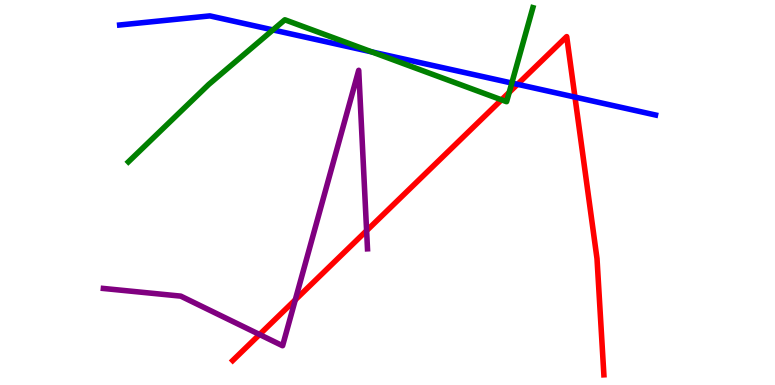[{'lines': ['blue', 'red'], 'intersections': [{'x': 6.68, 'y': 7.81}, {'x': 7.42, 'y': 7.48}]}, {'lines': ['green', 'red'], 'intersections': [{'x': 6.47, 'y': 7.41}, {'x': 6.57, 'y': 7.6}]}, {'lines': ['purple', 'red'], 'intersections': [{'x': 3.35, 'y': 1.31}, {'x': 3.81, 'y': 2.21}, {'x': 4.73, 'y': 4.01}]}, {'lines': ['blue', 'green'], 'intersections': [{'x': 3.52, 'y': 9.22}, {'x': 4.8, 'y': 8.65}, {'x': 6.6, 'y': 7.84}]}, {'lines': ['blue', 'purple'], 'intersections': []}, {'lines': ['green', 'purple'], 'intersections': []}]